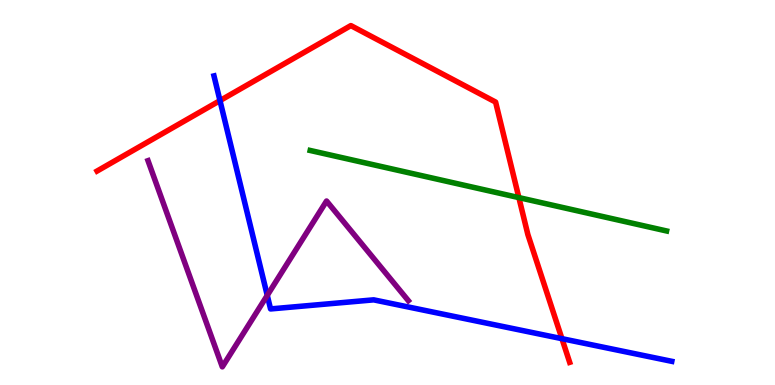[{'lines': ['blue', 'red'], 'intersections': [{'x': 2.84, 'y': 7.39}, {'x': 7.25, 'y': 1.2}]}, {'lines': ['green', 'red'], 'intersections': [{'x': 6.7, 'y': 4.87}]}, {'lines': ['purple', 'red'], 'intersections': []}, {'lines': ['blue', 'green'], 'intersections': []}, {'lines': ['blue', 'purple'], 'intersections': [{'x': 3.45, 'y': 2.33}]}, {'lines': ['green', 'purple'], 'intersections': []}]